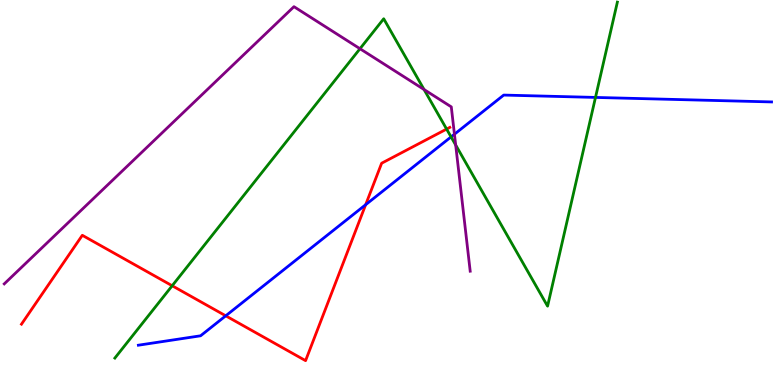[{'lines': ['blue', 'red'], 'intersections': [{'x': 2.91, 'y': 1.8}, {'x': 4.72, 'y': 4.68}]}, {'lines': ['green', 'red'], 'intersections': [{'x': 2.22, 'y': 2.58}, {'x': 5.76, 'y': 6.65}]}, {'lines': ['purple', 'red'], 'intersections': []}, {'lines': ['blue', 'green'], 'intersections': [{'x': 5.82, 'y': 6.44}, {'x': 7.68, 'y': 7.47}]}, {'lines': ['blue', 'purple'], 'intersections': [{'x': 5.86, 'y': 6.51}]}, {'lines': ['green', 'purple'], 'intersections': [{'x': 4.64, 'y': 8.73}, {'x': 5.47, 'y': 7.67}, {'x': 5.88, 'y': 6.23}]}]